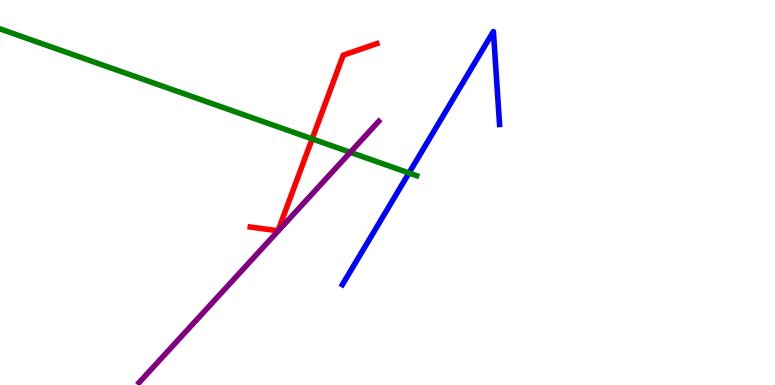[{'lines': ['blue', 'red'], 'intersections': []}, {'lines': ['green', 'red'], 'intersections': [{'x': 4.03, 'y': 6.39}]}, {'lines': ['purple', 'red'], 'intersections': []}, {'lines': ['blue', 'green'], 'intersections': [{'x': 5.28, 'y': 5.51}]}, {'lines': ['blue', 'purple'], 'intersections': []}, {'lines': ['green', 'purple'], 'intersections': [{'x': 4.52, 'y': 6.04}]}]